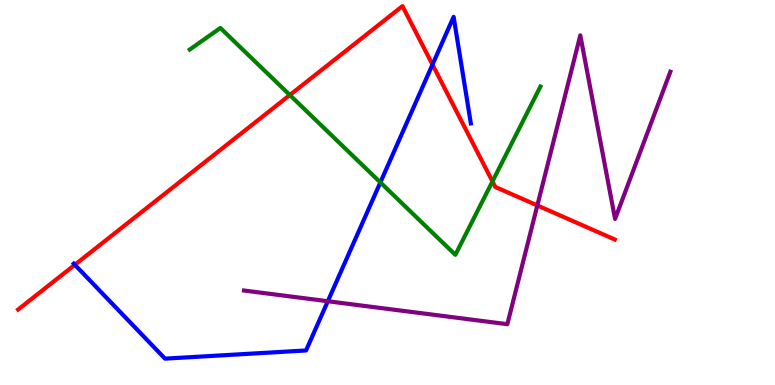[{'lines': ['blue', 'red'], 'intersections': [{'x': 0.966, 'y': 3.12}, {'x': 5.58, 'y': 8.32}]}, {'lines': ['green', 'red'], 'intersections': [{'x': 3.74, 'y': 7.53}, {'x': 6.35, 'y': 5.29}]}, {'lines': ['purple', 'red'], 'intersections': [{'x': 6.93, 'y': 4.66}]}, {'lines': ['blue', 'green'], 'intersections': [{'x': 4.91, 'y': 5.26}]}, {'lines': ['blue', 'purple'], 'intersections': [{'x': 4.23, 'y': 2.18}]}, {'lines': ['green', 'purple'], 'intersections': []}]